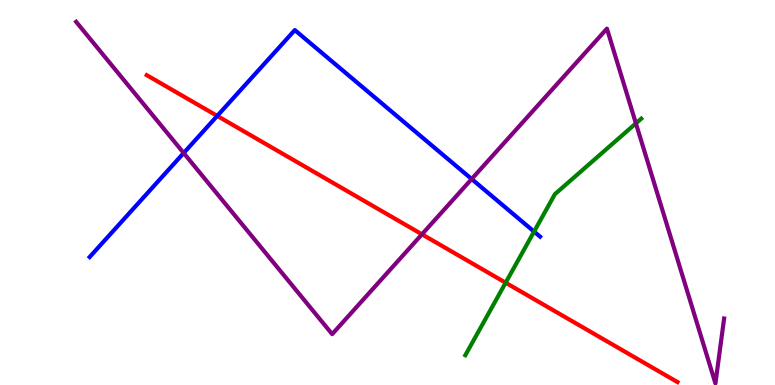[{'lines': ['blue', 'red'], 'intersections': [{'x': 2.8, 'y': 6.99}]}, {'lines': ['green', 'red'], 'intersections': [{'x': 6.52, 'y': 2.66}]}, {'lines': ['purple', 'red'], 'intersections': [{'x': 5.44, 'y': 3.91}]}, {'lines': ['blue', 'green'], 'intersections': [{'x': 6.89, 'y': 3.98}]}, {'lines': ['blue', 'purple'], 'intersections': [{'x': 2.37, 'y': 6.03}, {'x': 6.09, 'y': 5.35}]}, {'lines': ['green', 'purple'], 'intersections': [{'x': 8.21, 'y': 6.8}]}]